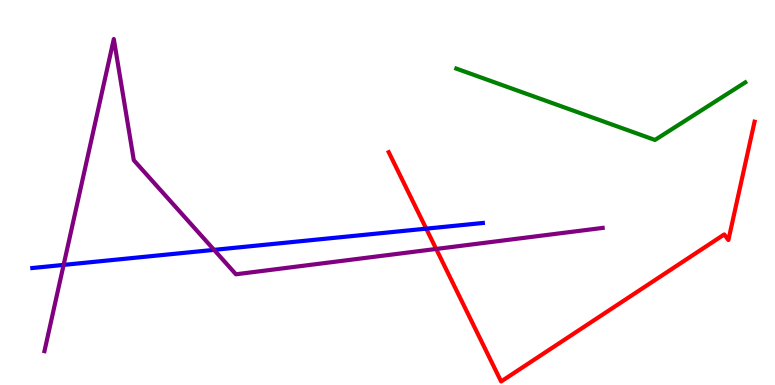[{'lines': ['blue', 'red'], 'intersections': [{'x': 5.5, 'y': 4.06}]}, {'lines': ['green', 'red'], 'intersections': []}, {'lines': ['purple', 'red'], 'intersections': [{'x': 5.63, 'y': 3.53}]}, {'lines': ['blue', 'green'], 'intersections': []}, {'lines': ['blue', 'purple'], 'intersections': [{'x': 0.821, 'y': 3.12}, {'x': 2.76, 'y': 3.51}]}, {'lines': ['green', 'purple'], 'intersections': []}]